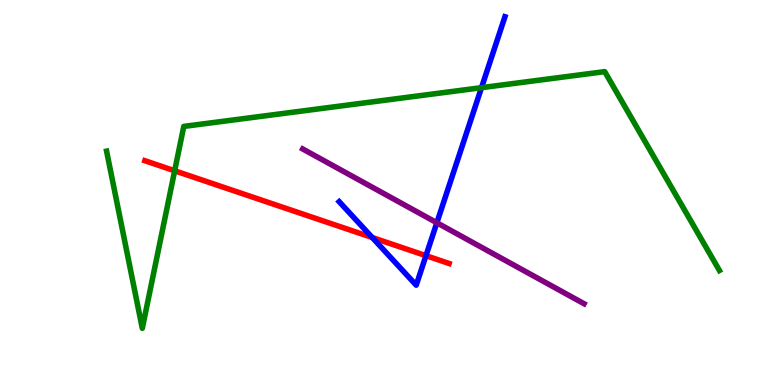[{'lines': ['blue', 'red'], 'intersections': [{'x': 4.8, 'y': 3.83}, {'x': 5.5, 'y': 3.36}]}, {'lines': ['green', 'red'], 'intersections': [{'x': 2.25, 'y': 5.56}]}, {'lines': ['purple', 'red'], 'intersections': []}, {'lines': ['blue', 'green'], 'intersections': [{'x': 6.21, 'y': 7.72}]}, {'lines': ['blue', 'purple'], 'intersections': [{'x': 5.64, 'y': 4.21}]}, {'lines': ['green', 'purple'], 'intersections': []}]